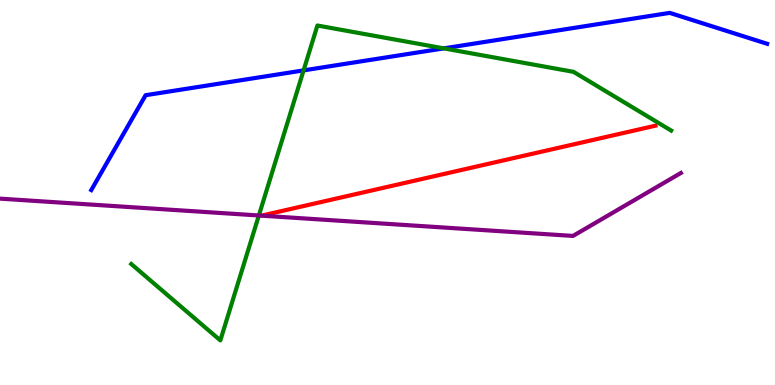[{'lines': ['blue', 'red'], 'intersections': []}, {'lines': ['green', 'red'], 'intersections': []}, {'lines': ['purple', 'red'], 'intersections': []}, {'lines': ['blue', 'green'], 'intersections': [{'x': 3.92, 'y': 8.17}, {'x': 5.73, 'y': 8.74}]}, {'lines': ['blue', 'purple'], 'intersections': []}, {'lines': ['green', 'purple'], 'intersections': [{'x': 3.34, 'y': 4.4}]}]